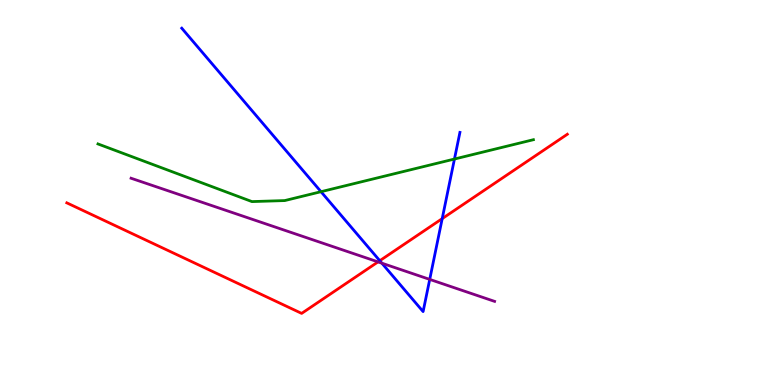[{'lines': ['blue', 'red'], 'intersections': [{'x': 4.9, 'y': 3.23}, {'x': 5.71, 'y': 4.32}]}, {'lines': ['green', 'red'], 'intersections': []}, {'lines': ['purple', 'red'], 'intersections': [{'x': 4.88, 'y': 3.2}]}, {'lines': ['blue', 'green'], 'intersections': [{'x': 4.14, 'y': 5.02}, {'x': 5.86, 'y': 5.87}]}, {'lines': ['blue', 'purple'], 'intersections': [{'x': 4.93, 'y': 3.16}, {'x': 5.54, 'y': 2.74}]}, {'lines': ['green', 'purple'], 'intersections': []}]